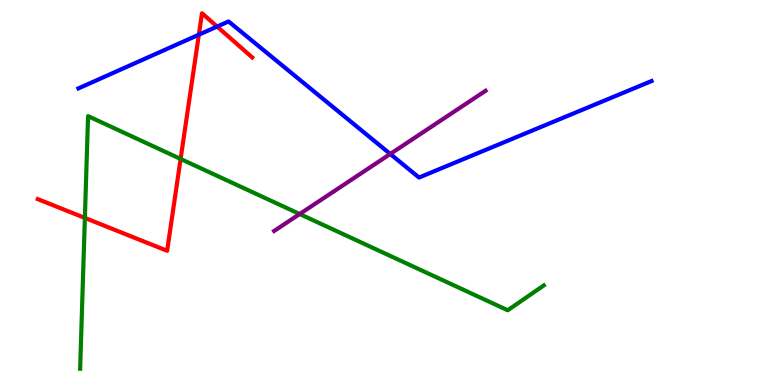[{'lines': ['blue', 'red'], 'intersections': [{'x': 2.57, 'y': 9.1}, {'x': 2.8, 'y': 9.31}]}, {'lines': ['green', 'red'], 'intersections': [{'x': 1.1, 'y': 4.34}, {'x': 2.33, 'y': 5.87}]}, {'lines': ['purple', 'red'], 'intersections': []}, {'lines': ['blue', 'green'], 'intersections': []}, {'lines': ['blue', 'purple'], 'intersections': [{'x': 5.04, 'y': 6.0}]}, {'lines': ['green', 'purple'], 'intersections': [{'x': 3.87, 'y': 4.44}]}]